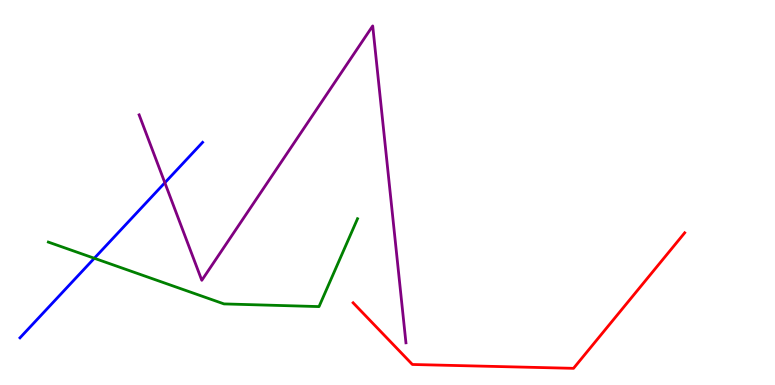[{'lines': ['blue', 'red'], 'intersections': []}, {'lines': ['green', 'red'], 'intersections': []}, {'lines': ['purple', 'red'], 'intersections': []}, {'lines': ['blue', 'green'], 'intersections': [{'x': 1.22, 'y': 3.29}]}, {'lines': ['blue', 'purple'], 'intersections': [{'x': 2.13, 'y': 5.25}]}, {'lines': ['green', 'purple'], 'intersections': []}]